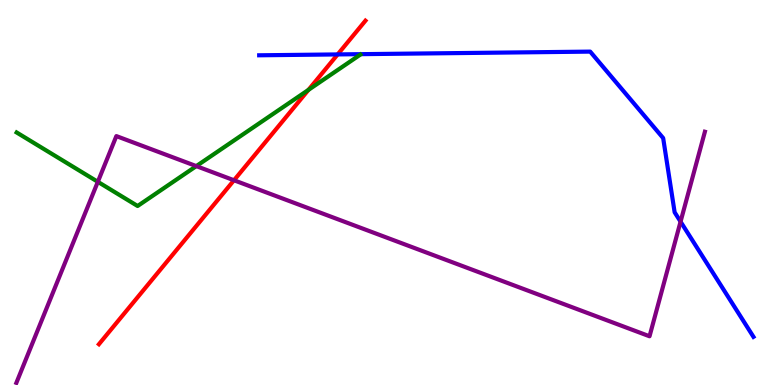[{'lines': ['blue', 'red'], 'intersections': [{'x': 4.36, 'y': 8.59}]}, {'lines': ['green', 'red'], 'intersections': [{'x': 3.98, 'y': 7.67}]}, {'lines': ['purple', 'red'], 'intersections': [{'x': 3.02, 'y': 5.32}]}, {'lines': ['blue', 'green'], 'intersections': []}, {'lines': ['blue', 'purple'], 'intersections': [{'x': 8.78, 'y': 4.24}]}, {'lines': ['green', 'purple'], 'intersections': [{'x': 1.26, 'y': 5.28}, {'x': 2.53, 'y': 5.69}]}]